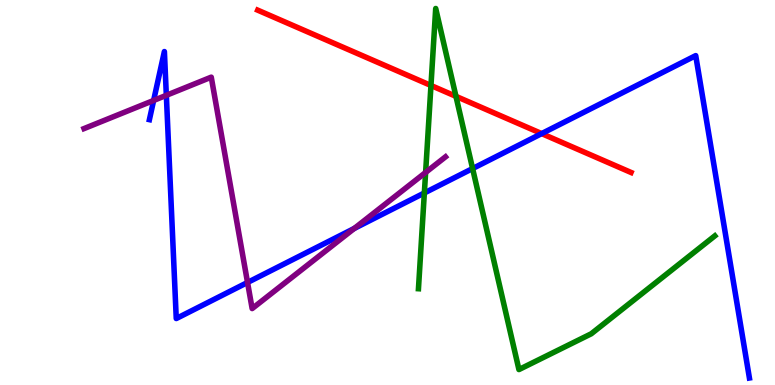[{'lines': ['blue', 'red'], 'intersections': [{'x': 6.99, 'y': 6.53}]}, {'lines': ['green', 'red'], 'intersections': [{'x': 5.56, 'y': 7.78}, {'x': 5.88, 'y': 7.5}]}, {'lines': ['purple', 'red'], 'intersections': []}, {'lines': ['blue', 'green'], 'intersections': [{'x': 5.48, 'y': 4.99}, {'x': 6.1, 'y': 5.62}]}, {'lines': ['blue', 'purple'], 'intersections': [{'x': 1.98, 'y': 7.39}, {'x': 2.15, 'y': 7.52}, {'x': 3.19, 'y': 2.66}, {'x': 4.57, 'y': 4.07}]}, {'lines': ['green', 'purple'], 'intersections': [{'x': 5.49, 'y': 5.52}]}]